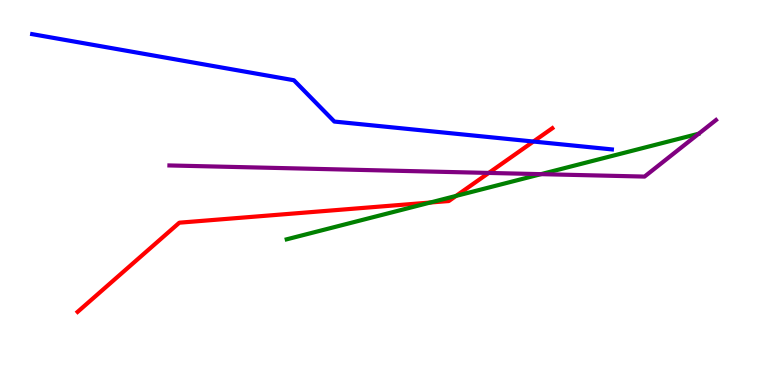[{'lines': ['blue', 'red'], 'intersections': [{'x': 6.88, 'y': 6.32}]}, {'lines': ['green', 'red'], 'intersections': [{'x': 5.55, 'y': 4.74}, {'x': 5.88, 'y': 4.91}]}, {'lines': ['purple', 'red'], 'intersections': [{'x': 6.31, 'y': 5.51}]}, {'lines': ['blue', 'green'], 'intersections': []}, {'lines': ['blue', 'purple'], 'intersections': []}, {'lines': ['green', 'purple'], 'intersections': [{'x': 6.98, 'y': 5.48}]}]